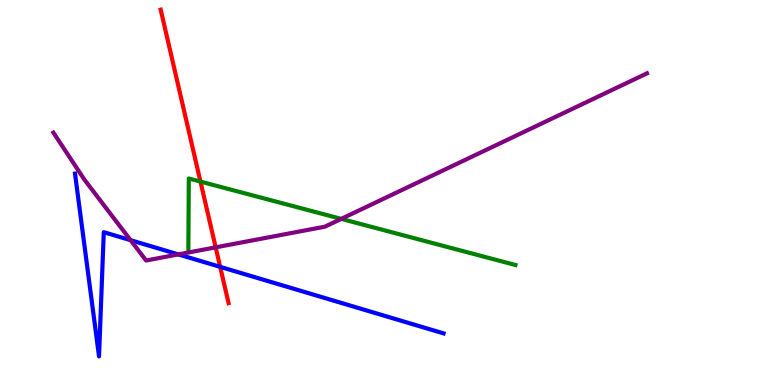[{'lines': ['blue', 'red'], 'intersections': [{'x': 2.84, 'y': 3.07}]}, {'lines': ['green', 'red'], 'intersections': [{'x': 2.59, 'y': 5.28}]}, {'lines': ['purple', 'red'], 'intersections': [{'x': 2.78, 'y': 3.58}]}, {'lines': ['blue', 'green'], 'intersections': []}, {'lines': ['blue', 'purple'], 'intersections': [{'x': 1.69, 'y': 3.76}, {'x': 2.3, 'y': 3.39}]}, {'lines': ['green', 'purple'], 'intersections': [{'x': 4.4, 'y': 4.31}]}]